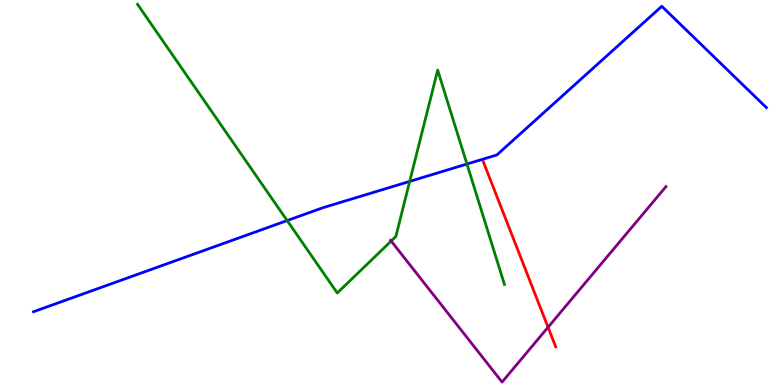[{'lines': ['blue', 'red'], 'intersections': []}, {'lines': ['green', 'red'], 'intersections': []}, {'lines': ['purple', 'red'], 'intersections': [{'x': 7.07, 'y': 1.5}]}, {'lines': ['blue', 'green'], 'intersections': [{'x': 3.71, 'y': 4.27}, {'x': 5.29, 'y': 5.29}, {'x': 6.03, 'y': 5.74}]}, {'lines': ['blue', 'purple'], 'intersections': []}, {'lines': ['green', 'purple'], 'intersections': [{'x': 5.05, 'y': 3.74}]}]